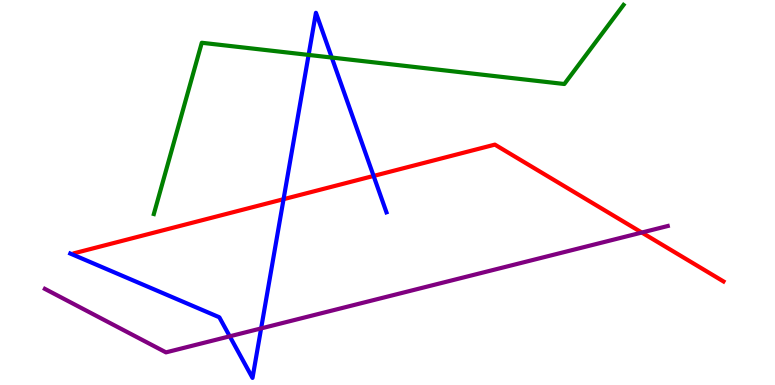[{'lines': ['blue', 'red'], 'intersections': [{'x': 3.66, 'y': 4.83}, {'x': 4.82, 'y': 5.43}]}, {'lines': ['green', 'red'], 'intersections': []}, {'lines': ['purple', 'red'], 'intersections': [{'x': 8.28, 'y': 3.96}]}, {'lines': ['blue', 'green'], 'intersections': [{'x': 3.98, 'y': 8.57}, {'x': 4.28, 'y': 8.51}]}, {'lines': ['blue', 'purple'], 'intersections': [{'x': 2.96, 'y': 1.26}, {'x': 3.37, 'y': 1.47}]}, {'lines': ['green', 'purple'], 'intersections': []}]